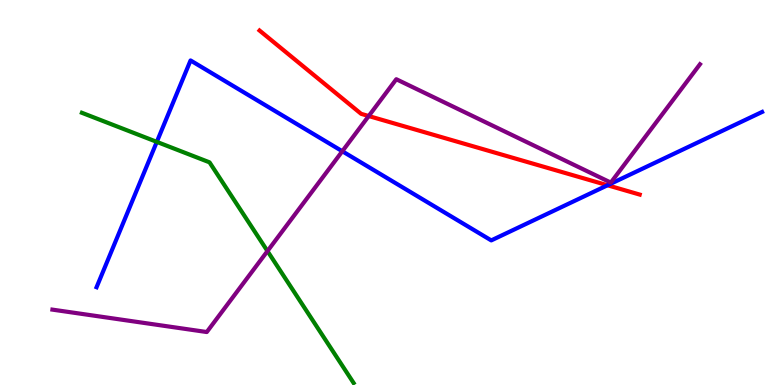[{'lines': ['blue', 'red'], 'intersections': [{'x': 7.84, 'y': 5.19}]}, {'lines': ['green', 'red'], 'intersections': []}, {'lines': ['purple', 'red'], 'intersections': [{'x': 4.76, 'y': 6.99}]}, {'lines': ['blue', 'green'], 'intersections': [{'x': 2.02, 'y': 6.31}]}, {'lines': ['blue', 'purple'], 'intersections': [{'x': 4.42, 'y': 6.07}]}, {'lines': ['green', 'purple'], 'intersections': [{'x': 3.45, 'y': 3.48}]}]